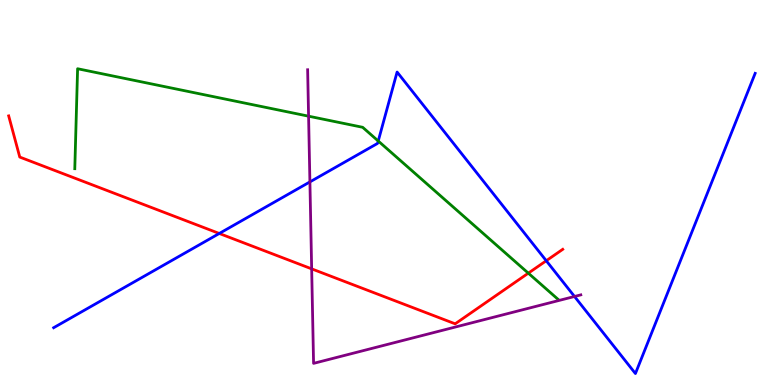[{'lines': ['blue', 'red'], 'intersections': [{'x': 2.83, 'y': 3.94}, {'x': 7.05, 'y': 3.23}]}, {'lines': ['green', 'red'], 'intersections': [{'x': 6.82, 'y': 2.9}]}, {'lines': ['purple', 'red'], 'intersections': [{'x': 4.02, 'y': 3.02}]}, {'lines': ['blue', 'green'], 'intersections': [{'x': 4.88, 'y': 6.34}]}, {'lines': ['blue', 'purple'], 'intersections': [{'x': 4.0, 'y': 5.28}, {'x': 7.41, 'y': 2.3}]}, {'lines': ['green', 'purple'], 'intersections': [{'x': 3.98, 'y': 6.98}]}]